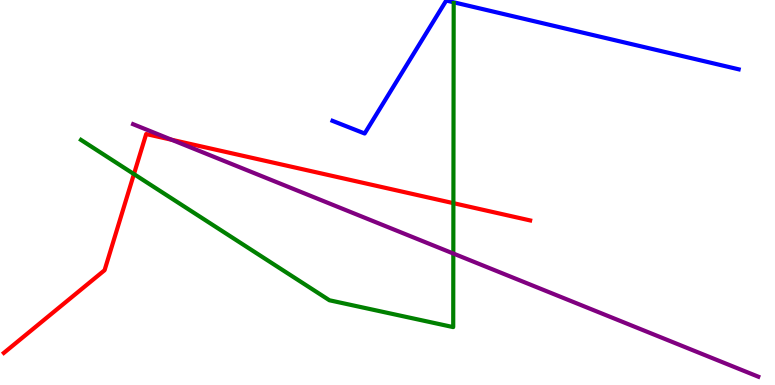[{'lines': ['blue', 'red'], 'intersections': []}, {'lines': ['green', 'red'], 'intersections': [{'x': 1.73, 'y': 5.48}, {'x': 5.85, 'y': 4.72}]}, {'lines': ['purple', 'red'], 'intersections': [{'x': 2.21, 'y': 6.37}]}, {'lines': ['blue', 'green'], 'intersections': []}, {'lines': ['blue', 'purple'], 'intersections': []}, {'lines': ['green', 'purple'], 'intersections': [{'x': 5.85, 'y': 3.42}]}]